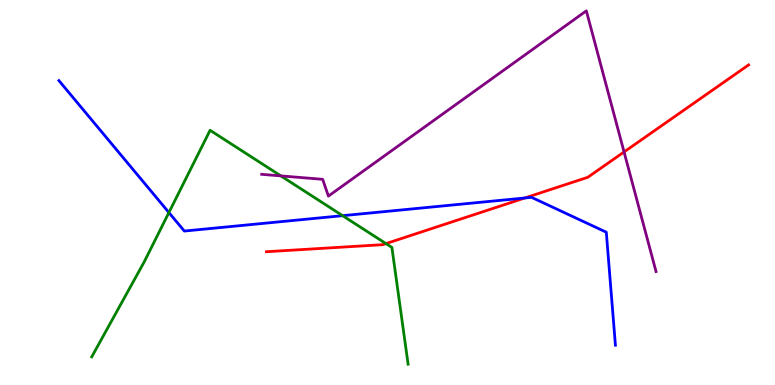[{'lines': ['blue', 'red'], 'intersections': [{'x': 6.77, 'y': 4.86}]}, {'lines': ['green', 'red'], 'intersections': [{'x': 4.98, 'y': 3.67}]}, {'lines': ['purple', 'red'], 'intersections': [{'x': 8.05, 'y': 6.05}]}, {'lines': ['blue', 'green'], 'intersections': [{'x': 2.18, 'y': 4.48}, {'x': 4.42, 'y': 4.4}]}, {'lines': ['blue', 'purple'], 'intersections': []}, {'lines': ['green', 'purple'], 'intersections': [{'x': 3.62, 'y': 5.43}]}]